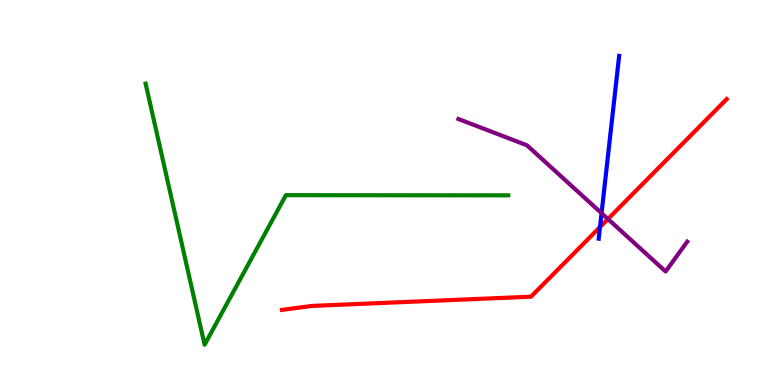[{'lines': ['blue', 'red'], 'intersections': [{'x': 7.74, 'y': 4.1}]}, {'lines': ['green', 'red'], 'intersections': []}, {'lines': ['purple', 'red'], 'intersections': [{'x': 7.84, 'y': 4.31}]}, {'lines': ['blue', 'green'], 'intersections': []}, {'lines': ['blue', 'purple'], 'intersections': [{'x': 7.76, 'y': 4.46}]}, {'lines': ['green', 'purple'], 'intersections': []}]